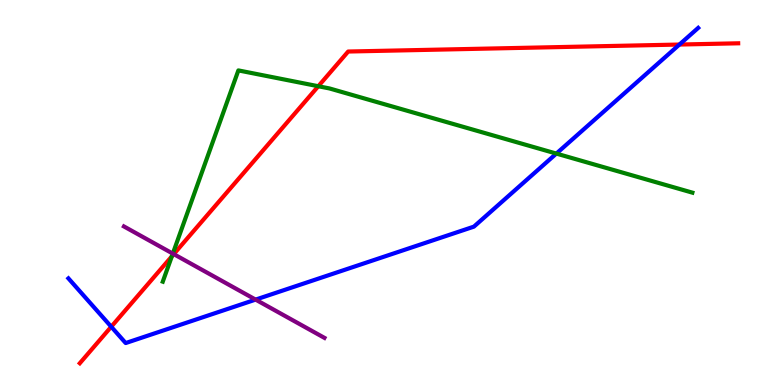[{'lines': ['blue', 'red'], 'intersections': [{'x': 1.44, 'y': 1.51}, {'x': 8.77, 'y': 8.84}]}, {'lines': ['green', 'red'], 'intersections': [{'x': 2.22, 'y': 3.34}, {'x': 4.11, 'y': 7.76}]}, {'lines': ['purple', 'red'], 'intersections': [{'x': 2.24, 'y': 3.4}]}, {'lines': ['blue', 'green'], 'intersections': [{'x': 7.18, 'y': 6.01}]}, {'lines': ['blue', 'purple'], 'intersections': [{'x': 3.3, 'y': 2.22}]}, {'lines': ['green', 'purple'], 'intersections': [{'x': 2.23, 'y': 3.41}]}]